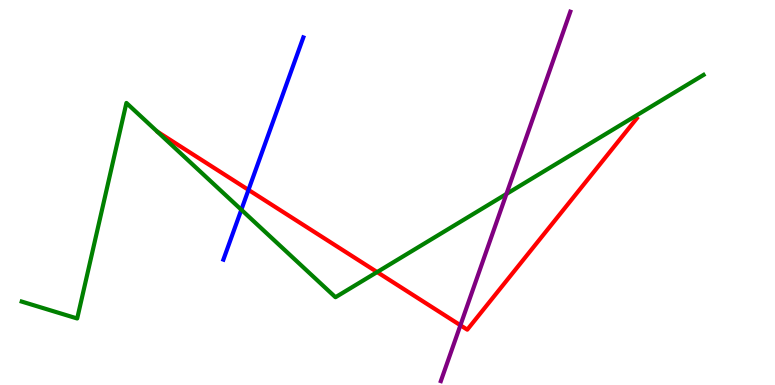[{'lines': ['blue', 'red'], 'intersections': [{'x': 3.21, 'y': 5.07}]}, {'lines': ['green', 'red'], 'intersections': [{'x': 4.87, 'y': 2.93}]}, {'lines': ['purple', 'red'], 'intersections': [{'x': 5.94, 'y': 1.55}]}, {'lines': ['blue', 'green'], 'intersections': [{'x': 3.11, 'y': 4.55}]}, {'lines': ['blue', 'purple'], 'intersections': []}, {'lines': ['green', 'purple'], 'intersections': [{'x': 6.53, 'y': 4.96}]}]